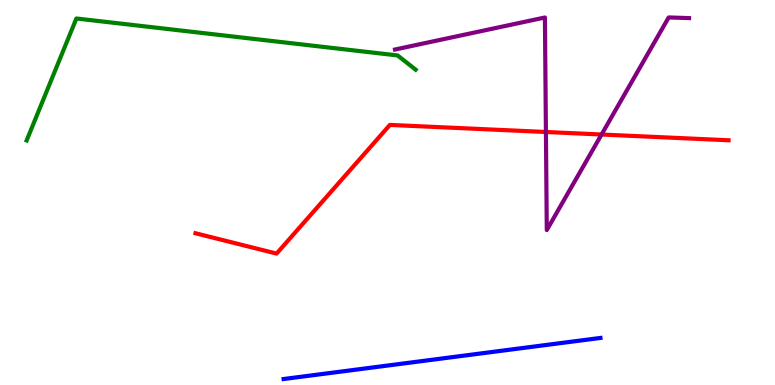[{'lines': ['blue', 'red'], 'intersections': []}, {'lines': ['green', 'red'], 'intersections': []}, {'lines': ['purple', 'red'], 'intersections': [{'x': 7.04, 'y': 6.57}, {'x': 7.76, 'y': 6.51}]}, {'lines': ['blue', 'green'], 'intersections': []}, {'lines': ['blue', 'purple'], 'intersections': []}, {'lines': ['green', 'purple'], 'intersections': []}]